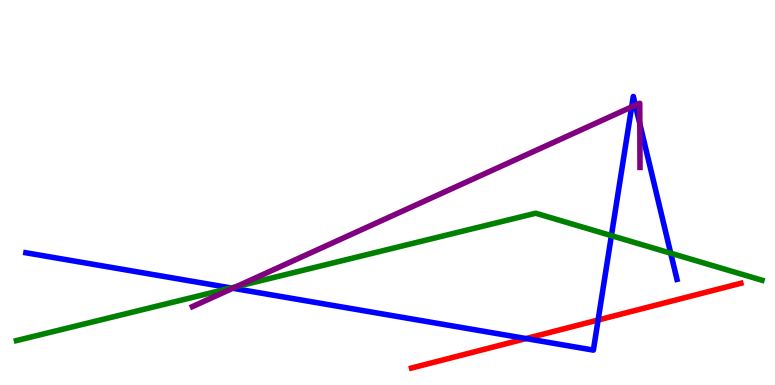[{'lines': ['blue', 'red'], 'intersections': [{'x': 6.79, 'y': 1.21}, {'x': 7.72, 'y': 1.69}]}, {'lines': ['green', 'red'], 'intersections': []}, {'lines': ['purple', 'red'], 'intersections': []}, {'lines': ['blue', 'green'], 'intersections': [{'x': 2.98, 'y': 2.52}, {'x': 7.89, 'y': 3.88}, {'x': 8.65, 'y': 3.42}]}, {'lines': ['blue', 'purple'], 'intersections': [{'x': 3.0, 'y': 2.51}, {'x': 8.15, 'y': 7.22}, {'x': 8.2, 'y': 7.27}, {'x': 8.26, 'y': 6.78}]}, {'lines': ['green', 'purple'], 'intersections': [{'x': 3.05, 'y': 2.55}]}]